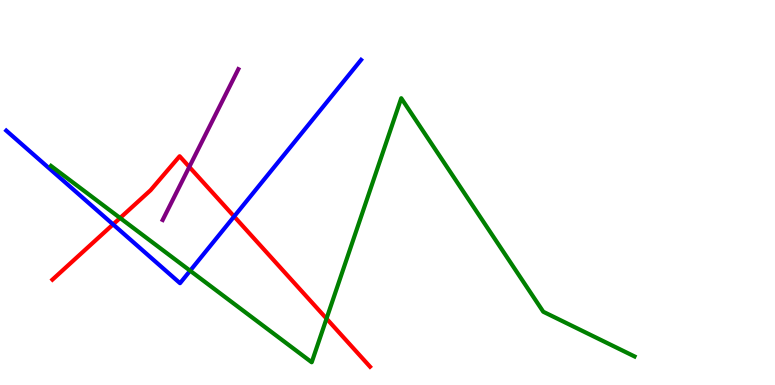[{'lines': ['blue', 'red'], 'intersections': [{'x': 1.46, 'y': 4.17}, {'x': 3.02, 'y': 4.38}]}, {'lines': ['green', 'red'], 'intersections': [{'x': 1.55, 'y': 4.34}, {'x': 4.21, 'y': 1.72}]}, {'lines': ['purple', 'red'], 'intersections': [{'x': 2.44, 'y': 5.66}]}, {'lines': ['blue', 'green'], 'intersections': [{'x': 2.45, 'y': 2.97}]}, {'lines': ['blue', 'purple'], 'intersections': []}, {'lines': ['green', 'purple'], 'intersections': []}]